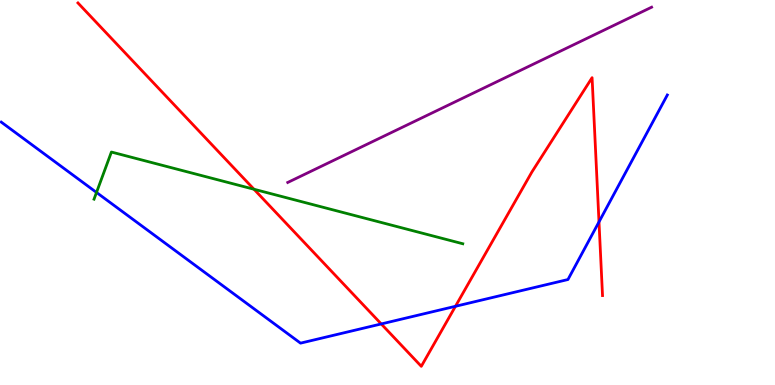[{'lines': ['blue', 'red'], 'intersections': [{'x': 4.92, 'y': 1.59}, {'x': 5.88, 'y': 2.04}, {'x': 7.73, 'y': 4.24}]}, {'lines': ['green', 'red'], 'intersections': [{'x': 3.28, 'y': 5.08}]}, {'lines': ['purple', 'red'], 'intersections': []}, {'lines': ['blue', 'green'], 'intersections': [{'x': 1.25, 'y': 5.0}]}, {'lines': ['blue', 'purple'], 'intersections': []}, {'lines': ['green', 'purple'], 'intersections': []}]